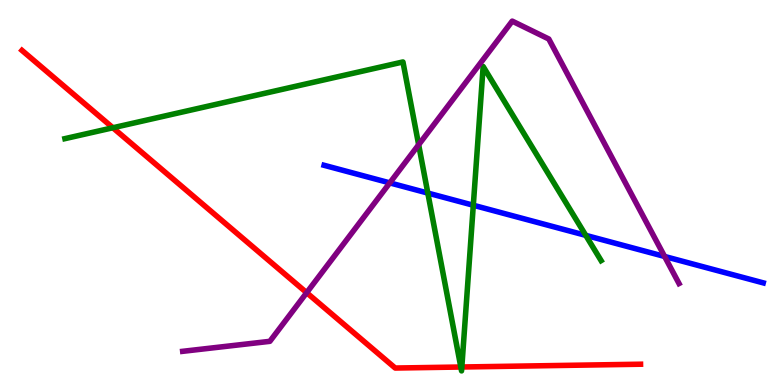[{'lines': ['blue', 'red'], 'intersections': []}, {'lines': ['green', 'red'], 'intersections': [{'x': 1.46, 'y': 6.68}, {'x': 5.95, 'y': 0.467}, {'x': 5.96, 'y': 0.468}]}, {'lines': ['purple', 'red'], 'intersections': [{'x': 3.96, 'y': 2.4}]}, {'lines': ['blue', 'green'], 'intersections': [{'x': 5.52, 'y': 4.99}, {'x': 6.11, 'y': 4.67}, {'x': 7.56, 'y': 3.89}]}, {'lines': ['blue', 'purple'], 'intersections': [{'x': 5.03, 'y': 5.25}, {'x': 8.58, 'y': 3.34}]}, {'lines': ['green', 'purple'], 'intersections': [{'x': 5.4, 'y': 6.24}]}]